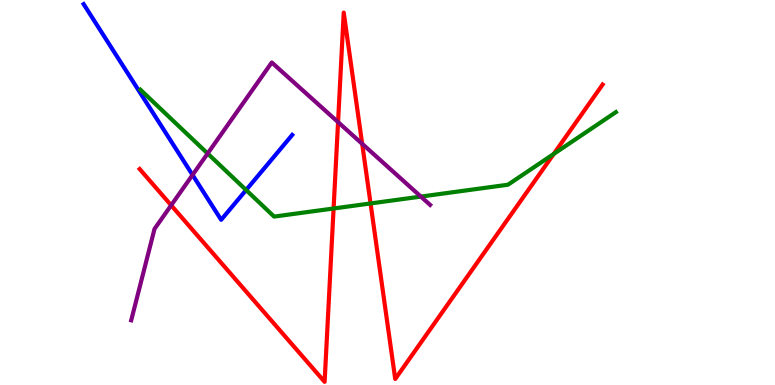[{'lines': ['blue', 'red'], 'intersections': []}, {'lines': ['green', 'red'], 'intersections': [{'x': 4.3, 'y': 4.58}, {'x': 4.78, 'y': 4.72}, {'x': 7.15, 'y': 6.0}]}, {'lines': ['purple', 'red'], 'intersections': [{'x': 2.21, 'y': 4.67}, {'x': 4.36, 'y': 6.83}, {'x': 4.67, 'y': 6.27}]}, {'lines': ['blue', 'green'], 'intersections': [{'x': 3.18, 'y': 5.06}]}, {'lines': ['blue', 'purple'], 'intersections': [{'x': 2.48, 'y': 5.46}]}, {'lines': ['green', 'purple'], 'intersections': [{'x': 2.68, 'y': 6.01}, {'x': 5.43, 'y': 4.89}]}]